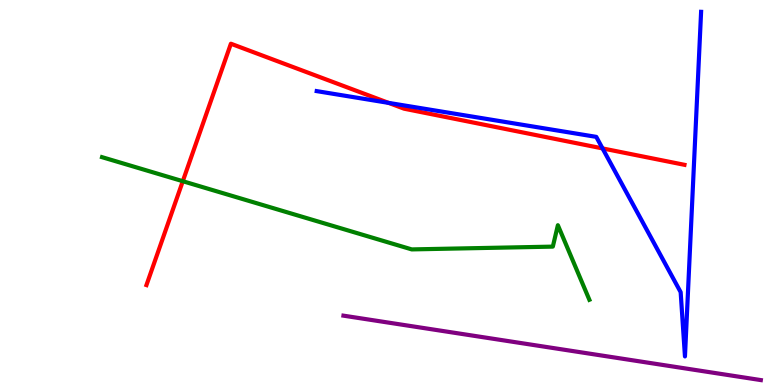[{'lines': ['blue', 'red'], 'intersections': [{'x': 5.01, 'y': 7.33}, {'x': 7.77, 'y': 6.14}]}, {'lines': ['green', 'red'], 'intersections': [{'x': 2.36, 'y': 5.29}]}, {'lines': ['purple', 'red'], 'intersections': []}, {'lines': ['blue', 'green'], 'intersections': []}, {'lines': ['blue', 'purple'], 'intersections': []}, {'lines': ['green', 'purple'], 'intersections': []}]